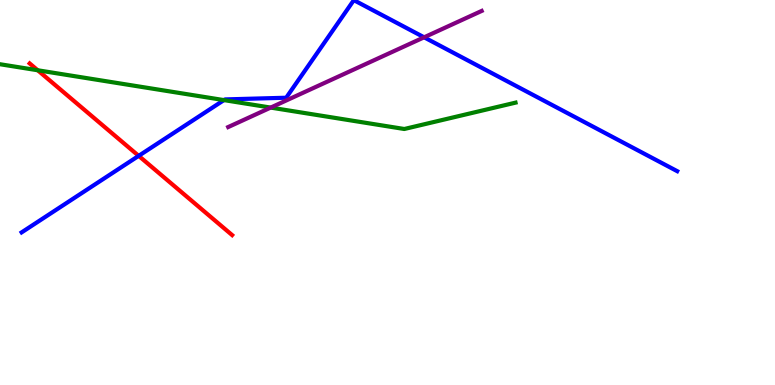[{'lines': ['blue', 'red'], 'intersections': [{'x': 1.79, 'y': 5.95}]}, {'lines': ['green', 'red'], 'intersections': [{'x': 0.487, 'y': 8.17}]}, {'lines': ['purple', 'red'], 'intersections': []}, {'lines': ['blue', 'green'], 'intersections': [{'x': 2.89, 'y': 7.4}]}, {'lines': ['blue', 'purple'], 'intersections': [{'x': 5.47, 'y': 9.03}]}, {'lines': ['green', 'purple'], 'intersections': [{'x': 3.49, 'y': 7.21}]}]